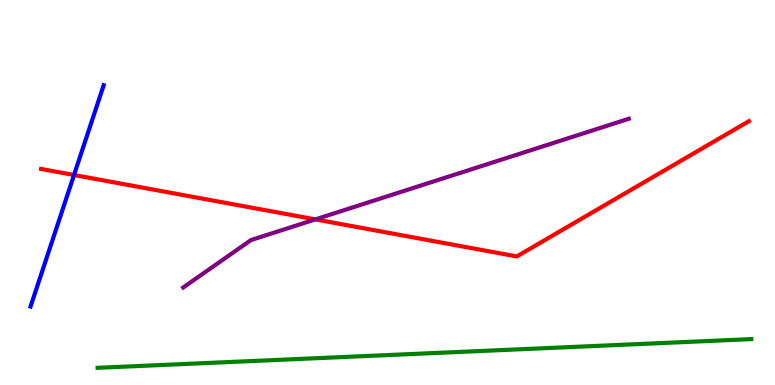[{'lines': ['blue', 'red'], 'intersections': [{'x': 0.955, 'y': 5.45}]}, {'lines': ['green', 'red'], 'intersections': []}, {'lines': ['purple', 'red'], 'intersections': [{'x': 4.07, 'y': 4.3}]}, {'lines': ['blue', 'green'], 'intersections': []}, {'lines': ['blue', 'purple'], 'intersections': []}, {'lines': ['green', 'purple'], 'intersections': []}]